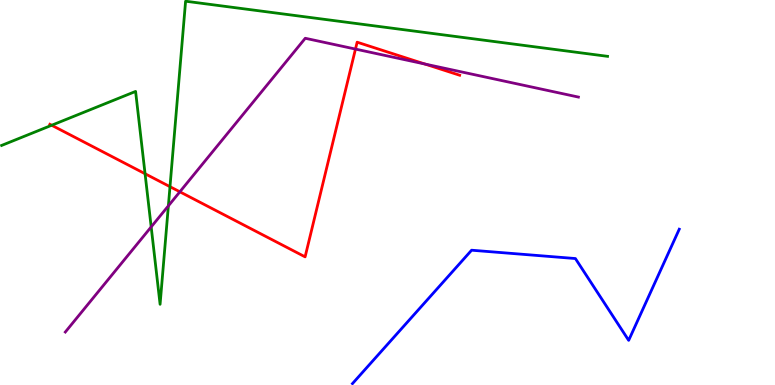[{'lines': ['blue', 'red'], 'intersections': []}, {'lines': ['green', 'red'], 'intersections': [{'x': 0.667, 'y': 6.75}, {'x': 1.87, 'y': 5.49}, {'x': 2.19, 'y': 5.15}]}, {'lines': ['purple', 'red'], 'intersections': [{'x': 2.32, 'y': 5.02}, {'x': 4.59, 'y': 8.73}, {'x': 5.48, 'y': 8.34}]}, {'lines': ['blue', 'green'], 'intersections': []}, {'lines': ['blue', 'purple'], 'intersections': []}, {'lines': ['green', 'purple'], 'intersections': [{'x': 1.95, 'y': 4.11}, {'x': 2.17, 'y': 4.65}]}]